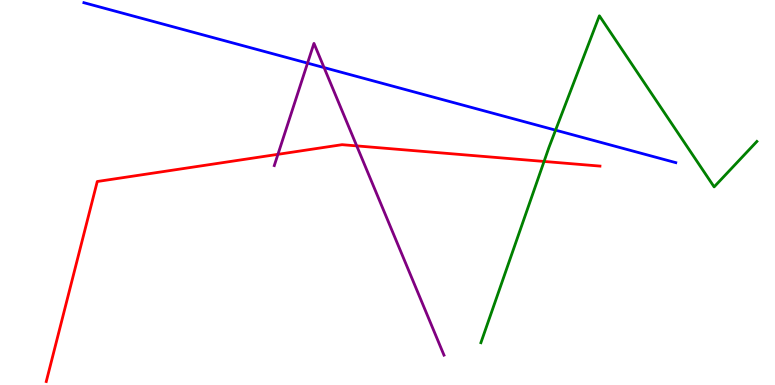[{'lines': ['blue', 'red'], 'intersections': []}, {'lines': ['green', 'red'], 'intersections': [{'x': 7.02, 'y': 5.81}]}, {'lines': ['purple', 'red'], 'intersections': [{'x': 3.59, 'y': 5.99}, {'x': 4.6, 'y': 6.21}]}, {'lines': ['blue', 'green'], 'intersections': [{'x': 7.17, 'y': 6.62}]}, {'lines': ['blue', 'purple'], 'intersections': [{'x': 3.97, 'y': 8.36}, {'x': 4.18, 'y': 8.24}]}, {'lines': ['green', 'purple'], 'intersections': []}]